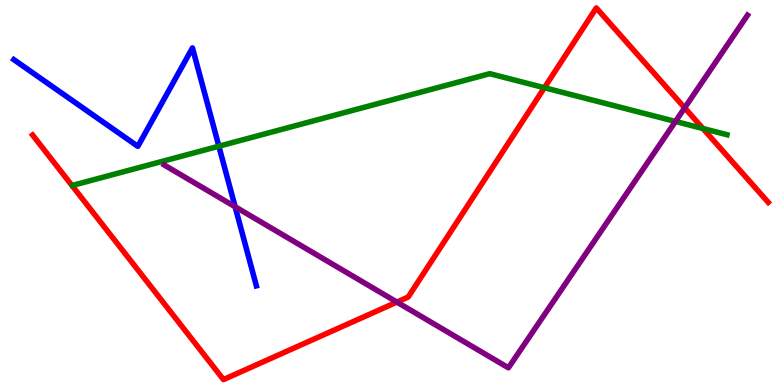[{'lines': ['blue', 'red'], 'intersections': []}, {'lines': ['green', 'red'], 'intersections': [{'x': 7.02, 'y': 7.72}, {'x': 9.07, 'y': 6.66}]}, {'lines': ['purple', 'red'], 'intersections': [{'x': 5.12, 'y': 2.15}, {'x': 8.83, 'y': 7.2}]}, {'lines': ['blue', 'green'], 'intersections': [{'x': 2.82, 'y': 6.2}]}, {'lines': ['blue', 'purple'], 'intersections': [{'x': 3.03, 'y': 4.63}]}, {'lines': ['green', 'purple'], 'intersections': [{'x': 8.72, 'y': 6.85}]}]